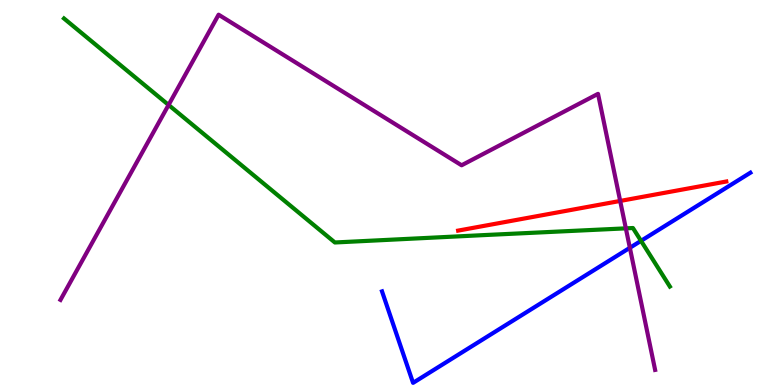[{'lines': ['blue', 'red'], 'intersections': []}, {'lines': ['green', 'red'], 'intersections': []}, {'lines': ['purple', 'red'], 'intersections': [{'x': 8.0, 'y': 4.78}]}, {'lines': ['blue', 'green'], 'intersections': [{'x': 8.27, 'y': 3.74}]}, {'lines': ['blue', 'purple'], 'intersections': [{'x': 8.13, 'y': 3.56}]}, {'lines': ['green', 'purple'], 'intersections': [{'x': 2.18, 'y': 7.27}, {'x': 8.08, 'y': 4.07}]}]